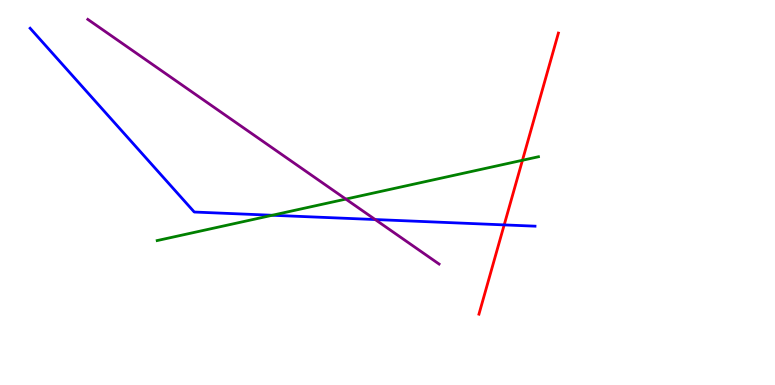[{'lines': ['blue', 'red'], 'intersections': [{'x': 6.51, 'y': 4.16}]}, {'lines': ['green', 'red'], 'intersections': [{'x': 6.74, 'y': 5.84}]}, {'lines': ['purple', 'red'], 'intersections': []}, {'lines': ['blue', 'green'], 'intersections': [{'x': 3.51, 'y': 4.41}]}, {'lines': ['blue', 'purple'], 'intersections': [{'x': 4.84, 'y': 4.3}]}, {'lines': ['green', 'purple'], 'intersections': [{'x': 4.46, 'y': 4.83}]}]